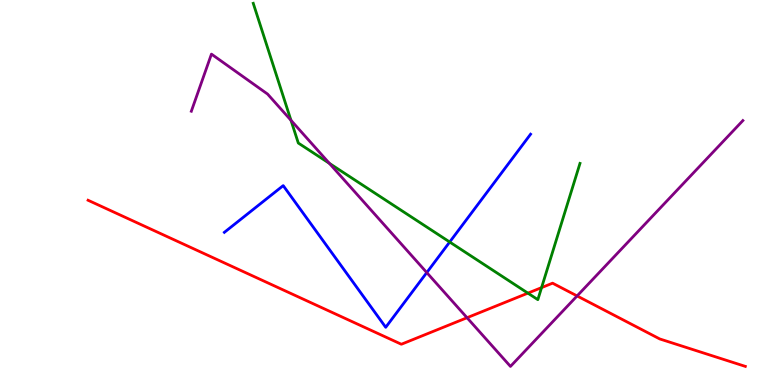[{'lines': ['blue', 'red'], 'intersections': []}, {'lines': ['green', 'red'], 'intersections': [{'x': 6.81, 'y': 2.39}, {'x': 6.99, 'y': 2.53}]}, {'lines': ['purple', 'red'], 'intersections': [{'x': 6.03, 'y': 1.75}, {'x': 7.45, 'y': 2.31}]}, {'lines': ['blue', 'green'], 'intersections': [{'x': 5.8, 'y': 3.71}]}, {'lines': ['blue', 'purple'], 'intersections': [{'x': 5.51, 'y': 2.92}]}, {'lines': ['green', 'purple'], 'intersections': [{'x': 3.75, 'y': 6.88}, {'x': 4.25, 'y': 5.76}]}]